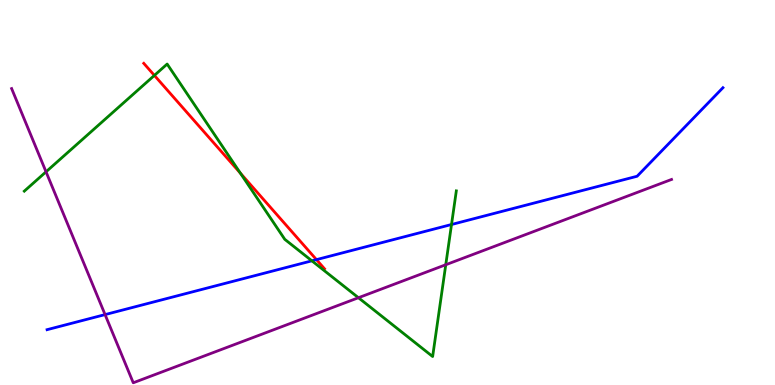[{'lines': ['blue', 'red'], 'intersections': [{'x': 4.08, 'y': 3.26}]}, {'lines': ['green', 'red'], 'intersections': [{'x': 1.99, 'y': 8.04}, {'x': 3.1, 'y': 5.5}]}, {'lines': ['purple', 'red'], 'intersections': []}, {'lines': ['blue', 'green'], 'intersections': [{'x': 4.02, 'y': 3.23}, {'x': 5.83, 'y': 4.17}]}, {'lines': ['blue', 'purple'], 'intersections': [{'x': 1.36, 'y': 1.83}]}, {'lines': ['green', 'purple'], 'intersections': [{'x': 0.594, 'y': 5.54}, {'x': 4.63, 'y': 2.27}, {'x': 5.75, 'y': 3.12}]}]